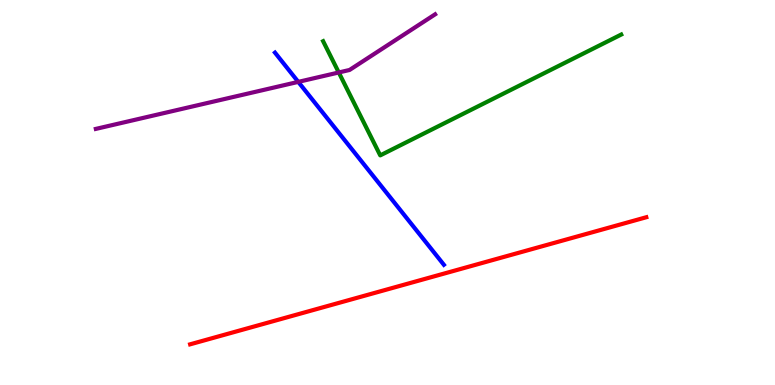[{'lines': ['blue', 'red'], 'intersections': []}, {'lines': ['green', 'red'], 'intersections': []}, {'lines': ['purple', 'red'], 'intersections': []}, {'lines': ['blue', 'green'], 'intersections': []}, {'lines': ['blue', 'purple'], 'intersections': [{'x': 3.85, 'y': 7.87}]}, {'lines': ['green', 'purple'], 'intersections': [{'x': 4.37, 'y': 8.12}]}]